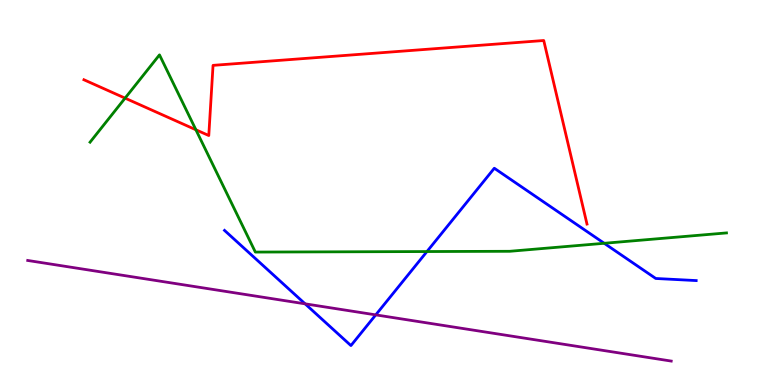[{'lines': ['blue', 'red'], 'intersections': []}, {'lines': ['green', 'red'], 'intersections': [{'x': 1.61, 'y': 7.45}, {'x': 2.53, 'y': 6.63}]}, {'lines': ['purple', 'red'], 'intersections': []}, {'lines': ['blue', 'green'], 'intersections': [{'x': 5.51, 'y': 3.47}, {'x': 7.8, 'y': 3.68}]}, {'lines': ['blue', 'purple'], 'intersections': [{'x': 3.94, 'y': 2.11}, {'x': 4.85, 'y': 1.82}]}, {'lines': ['green', 'purple'], 'intersections': []}]